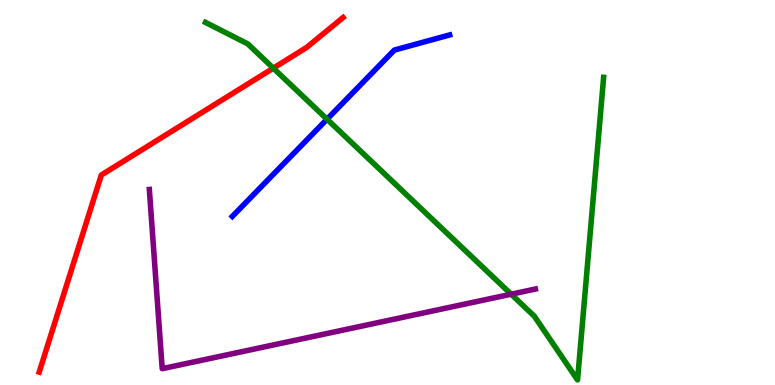[{'lines': ['blue', 'red'], 'intersections': []}, {'lines': ['green', 'red'], 'intersections': [{'x': 3.53, 'y': 8.23}]}, {'lines': ['purple', 'red'], 'intersections': []}, {'lines': ['blue', 'green'], 'intersections': [{'x': 4.22, 'y': 6.9}]}, {'lines': ['blue', 'purple'], 'intersections': []}, {'lines': ['green', 'purple'], 'intersections': [{'x': 6.6, 'y': 2.36}]}]